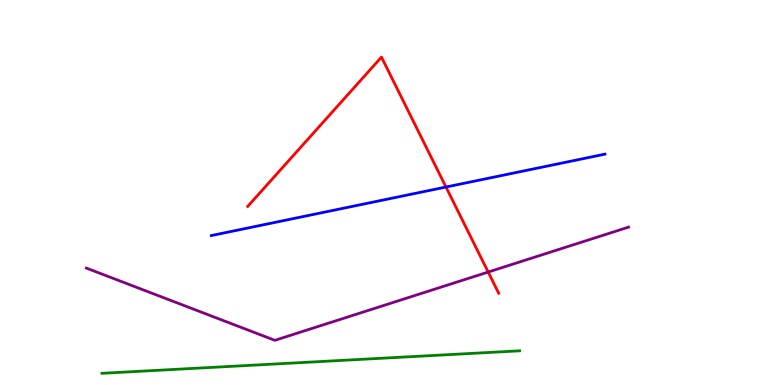[{'lines': ['blue', 'red'], 'intersections': [{'x': 5.75, 'y': 5.14}]}, {'lines': ['green', 'red'], 'intersections': []}, {'lines': ['purple', 'red'], 'intersections': [{'x': 6.3, 'y': 2.93}]}, {'lines': ['blue', 'green'], 'intersections': []}, {'lines': ['blue', 'purple'], 'intersections': []}, {'lines': ['green', 'purple'], 'intersections': []}]